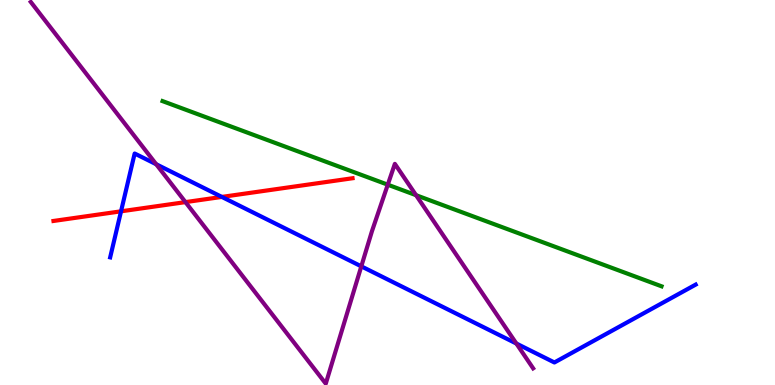[{'lines': ['blue', 'red'], 'intersections': [{'x': 1.56, 'y': 4.51}, {'x': 2.86, 'y': 4.89}]}, {'lines': ['green', 'red'], 'intersections': []}, {'lines': ['purple', 'red'], 'intersections': [{'x': 2.39, 'y': 4.75}]}, {'lines': ['blue', 'green'], 'intersections': []}, {'lines': ['blue', 'purple'], 'intersections': [{'x': 2.02, 'y': 5.73}, {'x': 4.66, 'y': 3.08}, {'x': 6.66, 'y': 1.08}]}, {'lines': ['green', 'purple'], 'intersections': [{'x': 5.0, 'y': 5.2}, {'x': 5.37, 'y': 4.93}]}]